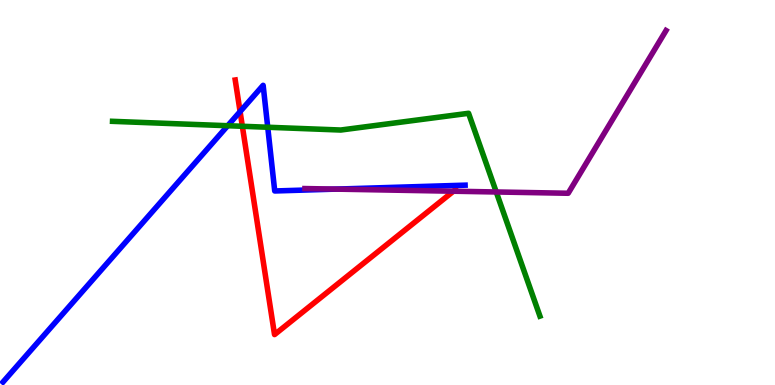[{'lines': ['blue', 'red'], 'intersections': [{'x': 3.1, 'y': 7.1}]}, {'lines': ['green', 'red'], 'intersections': [{'x': 3.13, 'y': 6.72}]}, {'lines': ['purple', 'red'], 'intersections': [{'x': 5.85, 'y': 5.03}]}, {'lines': ['blue', 'green'], 'intersections': [{'x': 2.94, 'y': 6.73}, {'x': 3.45, 'y': 6.69}]}, {'lines': ['blue', 'purple'], 'intersections': [{'x': 4.33, 'y': 5.09}]}, {'lines': ['green', 'purple'], 'intersections': [{'x': 6.4, 'y': 5.01}]}]